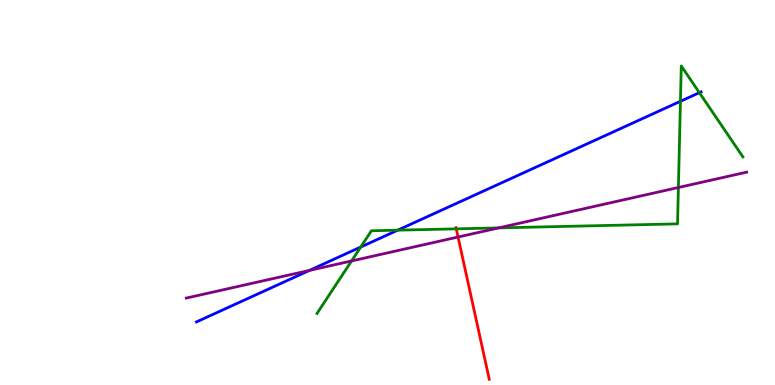[{'lines': ['blue', 'red'], 'intersections': []}, {'lines': ['green', 'red'], 'intersections': [{'x': 5.89, 'y': 4.06}]}, {'lines': ['purple', 'red'], 'intersections': [{'x': 5.91, 'y': 3.84}]}, {'lines': ['blue', 'green'], 'intersections': [{'x': 4.65, 'y': 3.58}, {'x': 5.13, 'y': 4.02}, {'x': 8.78, 'y': 7.37}, {'x': 9.02, 'y': 7.59}]}, {'lines': ['blue', 'purple'], 'intersections': [{'x': 3.99, 'y': 2.98}]}, {'lines': ['green', 'purple'], 'intersections': [{'x': 4.54, 'y': 3.22}, {'x': 6.43, 'y': 4.08}, {'x': 8.75, 'y': 5.13}]}]